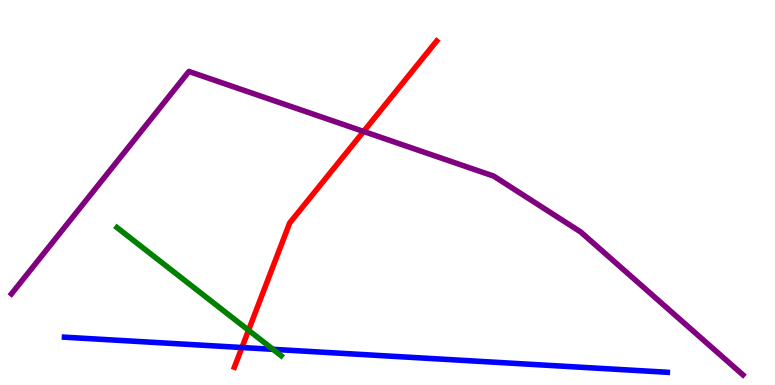[{'lines': ['blue', 'red'], 'intersections': [{'x': 3.12, 'y': 0.974}]}, {'lines': ['green', 'red'], 'intersections': [{'x': 3.21, 'y': 1.42}]}, {'lines': ['purple', 'red'], 'intersections': [{'x': 4.69, 'y': 6.59}]}, {'lines': ['blue', 'green'], 'intersections': [{'x': 3.52, 'y': 0.927}]}, {'lines': ['blue', 'purple'], 'intersections': []}, {'lines': ['green', 'purple'], 'intersections': []}]